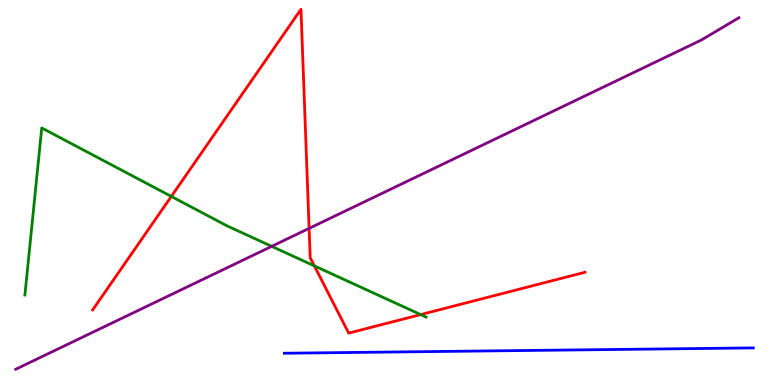[{'lines': ['blue', 'red'], 'intersections': []}, {'lines': ['green', 'red'], 'intersections': [{'x': 2.21, 'y': 4.9}, {'x': 4.06, 'y': 3.09}, {'x': 5.43, 'y': 1.83}]}, {'lines': ['purple', 'red'], 'intersections': [{'x': 3.99, 'y': 4.07}]}, {'lines': ['blue', 'green'], 'intersections': []}, {'lines': ['blue', 'purple'], 'intersections': []}, {'lines': ['green', 'purple'], 'intersections': [{'x': 3.51, 'y': 3.6}]}]